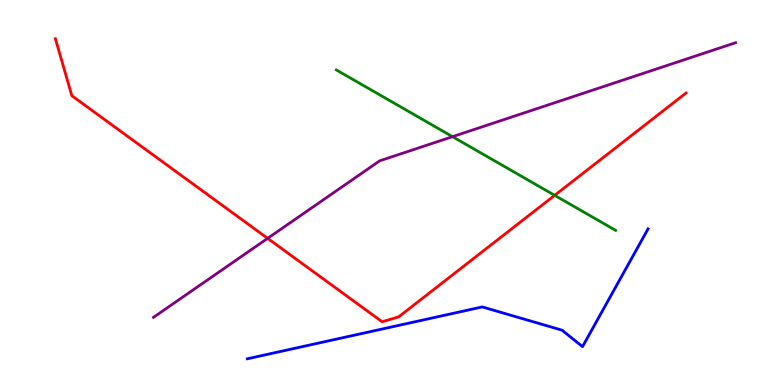[{'lines': ['blue', 'red'], 'intersections': []}, {'lines': ['green', 'red'], 'intersections': [{'x': 7.16, 'y': 4.93}]}, {'lines': ['purple', 'red'], 'intersections': [{'x': 3.45, 'y': 3.81}]}, {'lines': ['blue', 'green'], 'intersections': []}, {'lines': ['blue', 'purple'], 'intersections': []}, {'lines': ['green', 'purple'], 'intersections': [{'x': 5.84, 'y': 6.45}]}]